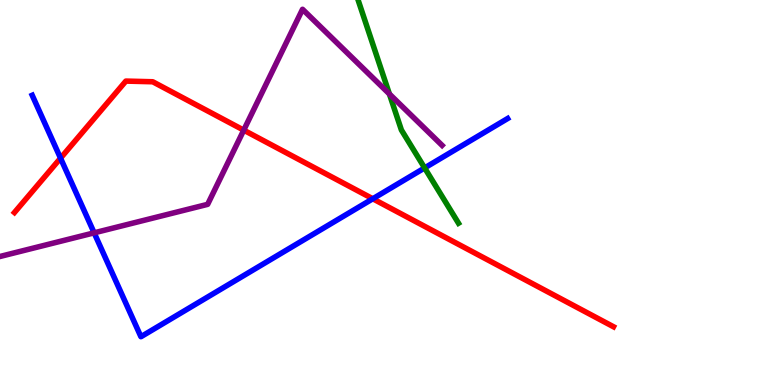[{'lines': ['blue', 'red'], 'intersections': [{'x': 0.781, 'y': 5.89}, {'x': 4.81, 'y': 4.84}]}, {'lines': ['green', 'red'], 'intersections': []}, {'lines': ['purple', 'red'], 'intersections': [{'x': 3.15, 'y': 6.62}]}, {'lines': ['blue', 'green'], 'intersections': [{'x': 5.48, 'y': 5.64}]}, {'lines': ['blue', 'purple'], 'intersections': [{'x': 1.21, 'y': 3.95}]}, {'lines': ['green', 'purple'], 'intersections': [{'x': 5.02, 'y': 7.56}]}]